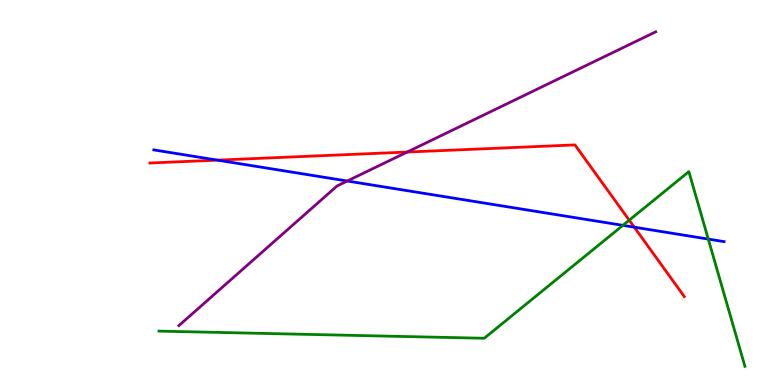[{'lines': ['blue', 'red'], 'intersections': [{'x': 2.81, 'y': 5.84}, {'x': 8.18, 'y': 4.1}]}, {'lines': ['green', 'red'], 'intersections': [{'x': 8.12, 'y': 4.28}]}, {'lines': ['purple', 'red'], 'intersections': [{'x': 5.25, 'y': 6.05}]}, {'lines': ['blue', 'green'], 'intersections': [{'x': 8.04, 'y': 4.15}, {'x': 9.14, 'y': 3.79}]}, {'lines': ['blue', 'purple'], 'intersections': [{'x': 4.48, 'y': 5.3}]}, {'lines': ['green', 'purple'], 'intersections': []}]